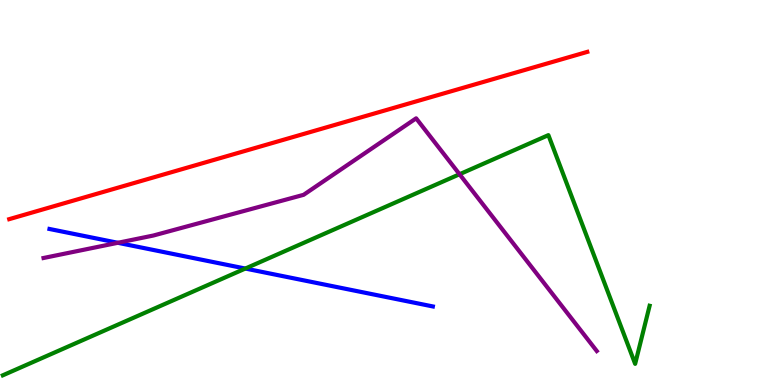[{'lines': ['blue', 'red'], 'intersections': []}, {'lines': ['green', 'red'], 'intersections': []}, {'lines': ['purple', 'red'], 'intersections': []}, {'lines': ['blue', 'green'], 'intersections': [{'x': 3.17, 'y': 3.02}]}, {'lines': ['blue', 'purple'], 'intersections': [{'x': 1.52, 'y': 3.69}]}, {'lines': ['green', 'purple'], 'intersections': [{'x': 5.93, 'y': 5.47}]}]